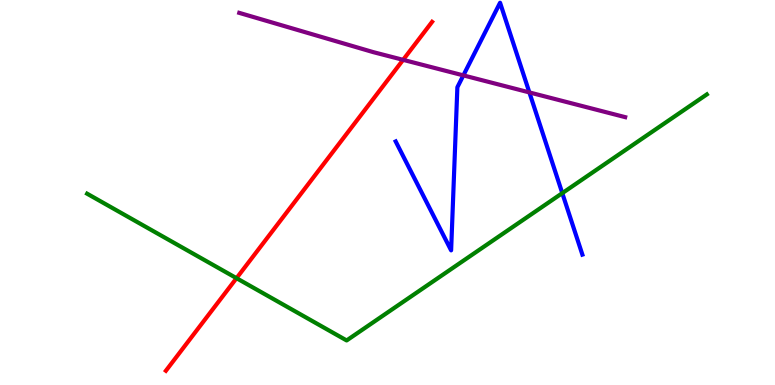[{'lines': ['blue', 'red'], 'intersections': []}, {'lines': ['green', 'red'], 'intersections': [{'x': 3.05, 'y': 2.77}]}, {'lines': ['purple', 'red'], 'intersections': [{'x': 5.2, 'y': 8.45}]}, {'lines': ['blue', 'green'], 'intersections': [{'x': 7.26, 'y': 4.98}]}, {'lines': ['blue', 'purple'], 'intersections': [{'x': 5.98, 'y': 8.04}, {'x': 6.83, 'y': 7.6}]}, {'lines': ['green', 'purple'], 'intersections': []}]